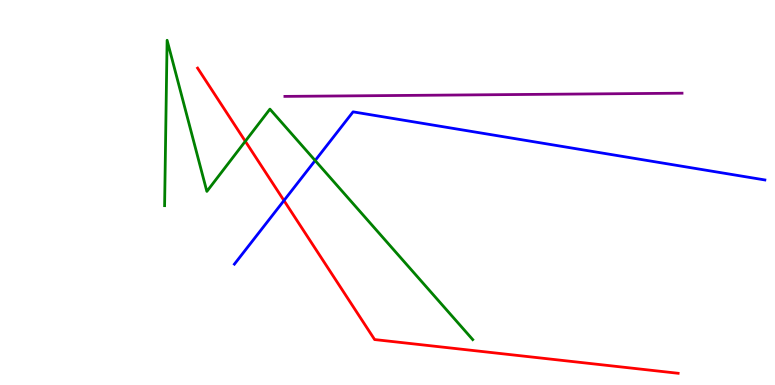[{'lines': ['blue', 'red'], 'intersections': [{'x': 3.66, 'y': 4.79}]}, {'lines': ['green', 'red'], 'intersections': [{'x': 3.17, 'y': 6.33}]}, {'lines': ['purple', 'red'], 'intersections': []}, {'lines': ['blue', 'green'], 'intersections': [{'x': 4.07, 'y': 5.83}]}, {'lines': ['blue', 'purple'], 'intersections': []}, {'lines': ['green', 'purple'], 'intersections': []}]